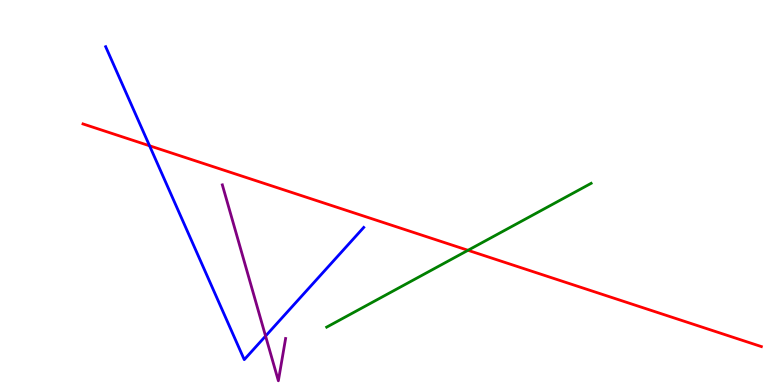[{'lines': ['blue', 'red'], 'intersections': [{'x': 1.93, 'y': 6.21}]}, {'lines': ['green', 'red'], 'intersections': [{'x': 6.04, 'y': 3.5}]}, {'lines': ['purple', 'red'], 'intersections': []}, {'lines': ['blue', 'green'], 'intersections': []}, {'lines': ['blue', 'purple'], 'intersections': [{'x': 3.43, 'y': 1.27}]}, {'lines': ['green', 'purple'], 'intersections': []}]